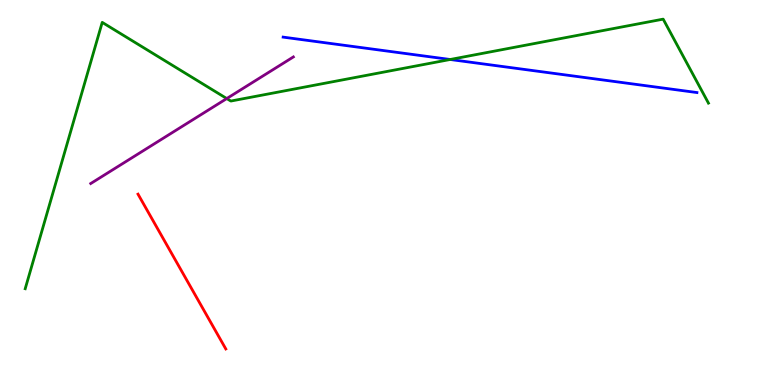[{'lines': ['blue', 'red'], 'intersections': []}, {'lines': ['green', 'red'], 'intersections': []}, {'lines': ['purple', 'red'], 'intersections': []}, {'lines': ['blue', 'green'], 'intersections': [{'x': 5.81, 'y': 8.45}]}, {'lines': ['blue', 'purple'], 'intersections': []}, {'lines': ['green', 'purple'], 'intersections': [{'x': 2.93, 'y': 7.44}]}]